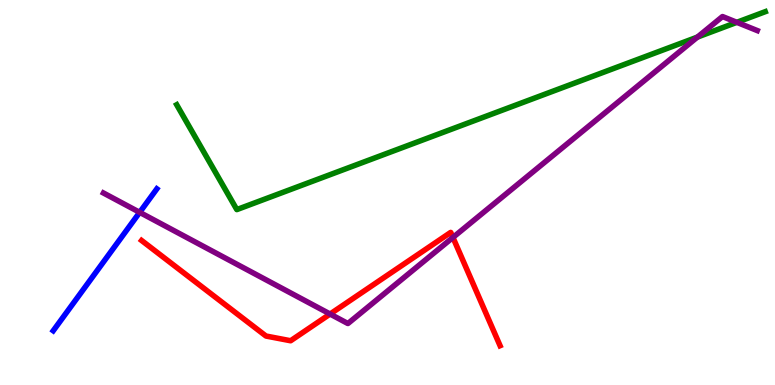[{'lines': ['blue', 'red'], 'intersections': []}, {'lines': ['green', 'red'], 'intersections': []}, {'lines': ['purple', 'red'], 'intersections': [{'x': 4.26, 'y': 1.84}, {'x': 5.84, 'y': 3.83}]}, {'lines': ['blue', 'green'], 'intersections': []}, {'lines': ['blue', 'purple'], 'intersections': [{'x': 1.8, 'y': 4.48}]}, {'lines': ['green', 'purple'], 'intersections': [{'x': 9.0, 'y': 9.04}, {'x': 9.51, 'y': 9.42}]}]